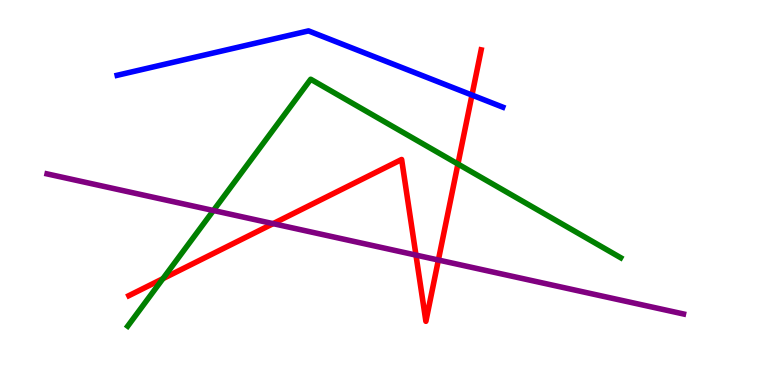[{'lines': ['blue', 'red'], 'intersections': [{'x': 6.09, 'y': 7.53}]}, {'lines': ['green', 'red'], 'intersections': [{'x': 2.1, 'y': 2.76}, {'x': 5.91, 'y': 5.74}]}, {'lines': ['purple', 'red'], 'intersections': [{'x': 3.52, 'y': 4.19}, {'x': 5.37, 'y': 3.37}, {'x': 5.66, 'y': 3.25}]}, {'lines': ['blue', 'green'], 'intersections': []}, {'lines': ['blue', 'purple'], 'intersections': []}, {'lines': ['green', 'purple'], 'intersections': [{'x': 2.75, 'y': 4.53}]}]